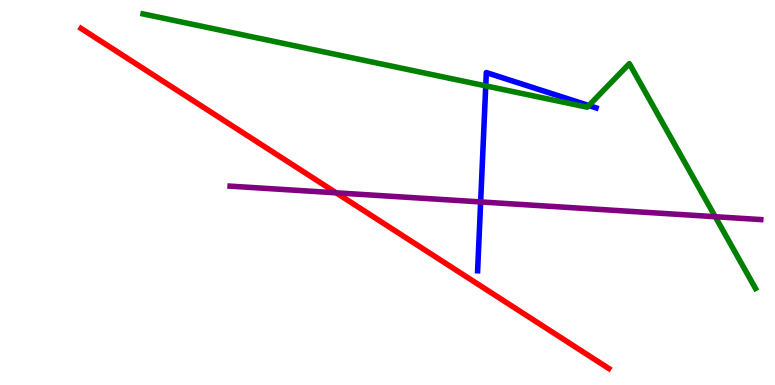[{'lines': ['blue', 'red'], 'intersections': []}, {'lines': ['green', 'red'], 'intersections': []}, {'lines': ['purple', 'red'], 'intersections': [{'x': 4.34, 'y': 4.99}]}, {'lines': ['blue', 'green'], 'intersections': [{'x': 6.27, 'y': 7.77}, {'x': 7.6, 'y': 7.26}]}, {'lines': ['blue', 'purple'], 'intersections': [{'x': 6.2, 'y': 4.76}]}, {'lines': ['green', 'purple'], 'intersections': [{'x': 9.23, 'y': 4.37}]}]